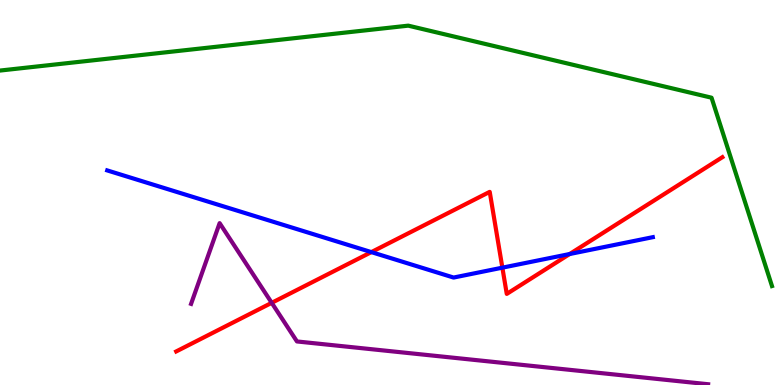[{'lines': ['blue', 'red'], 'intersections': [{'x': 4.79, 'y': 3.45}, {'x': 6.48, 'y': 3.05}, {'x': 7.35, 'y': 3.4}]}, {'lines': ['green', 'red'], 'intersections': []}, {'lines': ['purple', 'red'], 'intersections': [{'x': 3.51, 'y': 2.13}]}, {'lines': ['blue', 'green'], 'intersections': []}, {'lines': ['blue', 'purple'], 'intersections': []}, {'lines': ['green', 'purple'], 'intersections': []}]